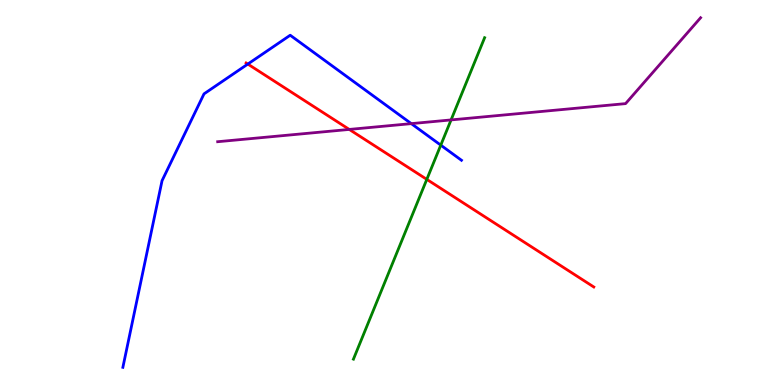[{'lines': ['blue', 'red'], 'intersections': [{'x': 3.2, 'y': 8.34}]}, {'lines': ['green', 'red'], 'intersections': [{'x': 5.51, 'y': 5.34}]}, {'lines': ['purple', 'red'], 'intersections': [{'x': 4.51, 'y': 6.64}]}, {'lines': ['blue', 'green'], 'intersections': [{'x': 5.69, 'y': 6.23}]}, {'lines': ['blue', 'purple'], 'intersections': [{'x': 5.31, 'y': 6.79}]}, {'lines': ['green', 'purple'], 'intersections': [{'x': 5.82, 'y': 6.89}]}]